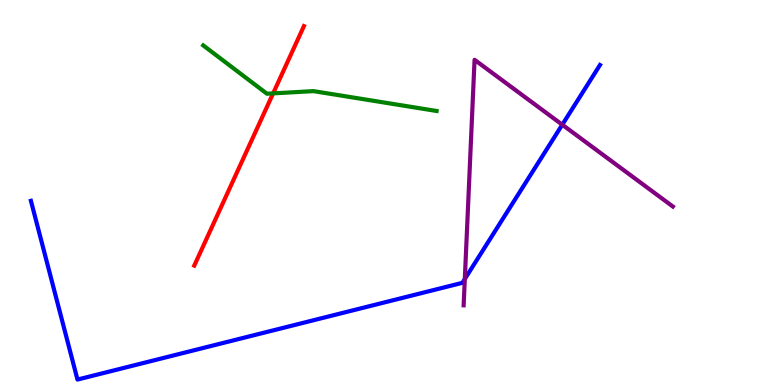[{'lines': ['blue', 'red'], 'intersections': []}, {'lines': ['green', 'red'], 'intersections': [{'x': 3.52, 'y': 7.57}]}, {'lines': ['purple', 'red'], 'intersections': []}, {'lines': ['blue', 'green'], 'intersections': []}, {'lines': ['blue', 'purple'], 'intersections': [{'x': 6.0, 'y': 2.75}, {'x': 7.26, 'y': 6.76}]}, {'lines': ['green', 'purple'], 'intersections': []}]